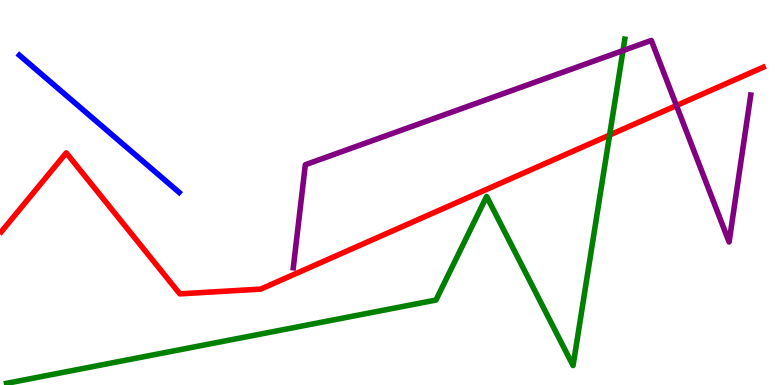[{'lines': ['blue', 'red'], 'intersections': []}, {'lines': ['green', 'red'], 'intersections': [{'x': 7.87, 'y': 6.49}]}, {'lines': ['purple', 'red'], 'intersections': [{'x': 8.73, 'y': 7.26}]}, {'lines': ['blue', 'green'], 'intersections': []}, {'lines': ['blue', 'purple'], 'intersections': []}, {'lines': ['green', 'purple'], 'intersections': [{'x': 8.04, 'y': 8.69}]}]